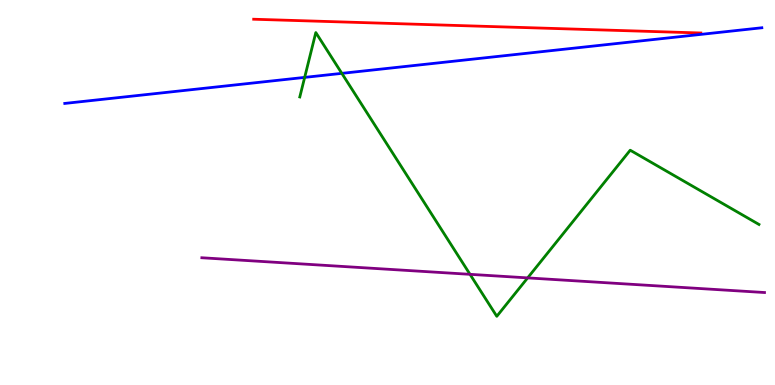[{'lines': ['blue', 'red'], 'intersections': []}, {'lines': ['green', 'red'], 'intersections': []}, {'lines': ['purple', 'red'], 'intersections': []}, {'lines': ['blue', 'green'], 'intersections': [{'x': 3.93, 'y': 7.99}, {'x': 4.41, 'y': 8.09}]}, {'lines': ['blue', 'purple'], 'intersections': []}, {'lines': ['green', 'purple'], 'intersections': [{'x': 6.06, 'y': 2.87}, {'x': 6.81, 'y': 2.78}]}]